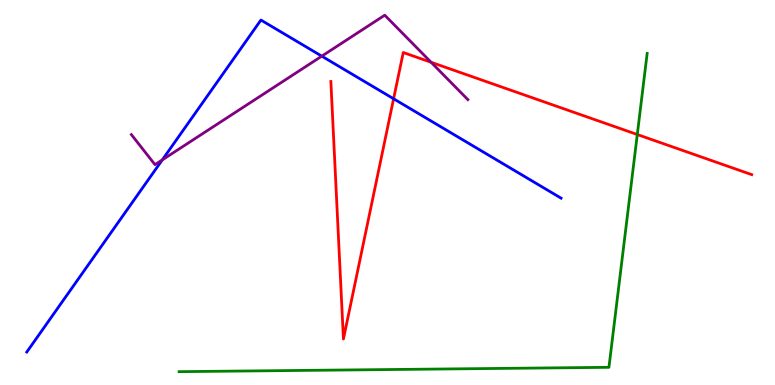[{'lines': ['blue', 'red'], 'intersections': [{'x': 5.08, 'y': 7.43}]}, {'lines': ['green', 'red'], 'intersections': [{'x': 8.22, 'y': 6.51}]}, {'lines': ['purple', 'red'], 'intersections': [{'x': 5.56, 'y': 8.38}]}, {'lines': ['blue', 'green'], 'intersections': []}, {'lines': ['blue', 'purple'], 'intersections': [{'x': 2.09, 'y': 5.85}, {'x': 4.15, 'y': 8.54}]}, {'lines': ['green', 'purple'], 'intersections': []}]